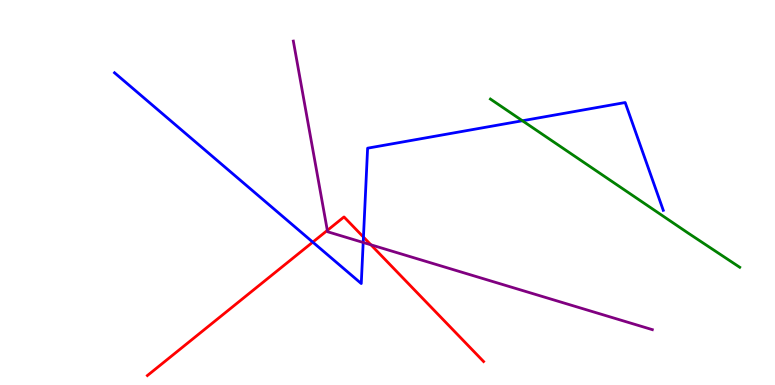[{'lines': ['blue', 'red'], 'intersections': [{'x': 4.04, 'y': 3.71}, {'x': 4.69, 'y': 3.84}]}, {'lines': ['green', 'red'], 'intersections': []}, {'lines': ['purple', 'red'], 'intersections': [{'x': 4.22, 'y': 4.02}, {'x': 4.79, 'y': 3.64}]}, {'lines': ['blue', 'green'], 'intersections': [{'x': 6.74, 'y': 6.86}]}, {'lines': ['blue', 'purple'], 'intersections': [{'x': 4.69, 'y': 3.7}]}, {'lines': ['green', 'purple'], 'intersections': []}]